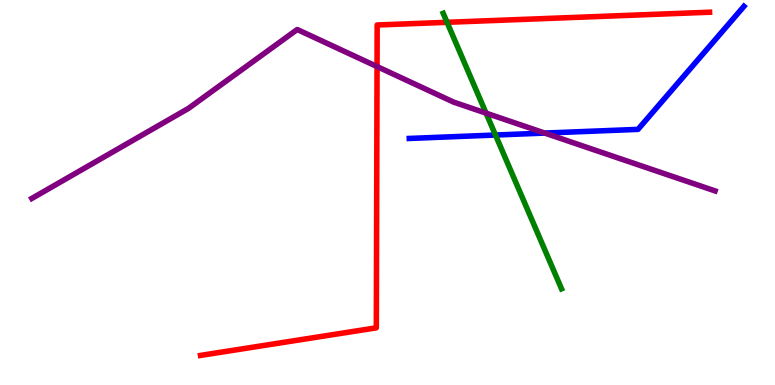[{'lines': ['blue', 'red'], 'intersections': []}, {'lines': ['green', 'red'], 'intersections': [{'x': 5.77, 'y': 9.42}]}, {'lines': ['purple', 'red'], 'intersections': [{'x': 4.87, 'y': 8.27}]}, {'lines': ['blue', 'green'], 'intersections': [{'x': 6.39, 'y': 6.49}]}, {'lines': ['blue', 'purple'], 'intersections': [{'x': 7.03, 'y': 6.54}]}, {'lines': ['green', 'purple'], 'intersections': [{'x': 6.27, 'y': 7.06}]}]